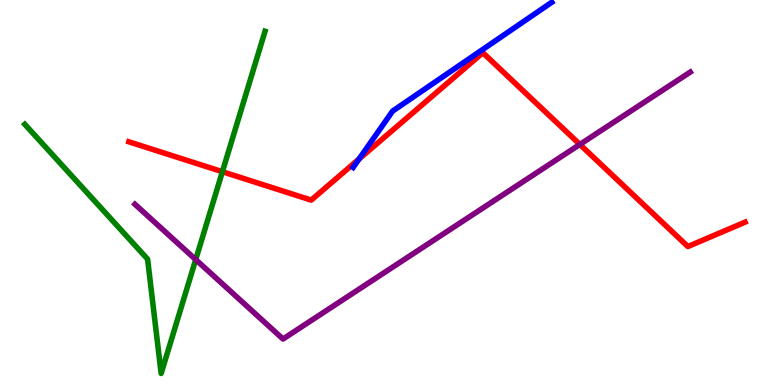[{'lines': ['blue', 'red'], 'intersections': [{'x': 4.63, 'y': 5.87}]}, {'lines': ['green', 'red'], 'intersections': [{'x': 2.87, 'y': 5.54}]}, {'lines': ['purple', 'red'], 'intersections': [{'x': 7.48, 'y': 6.25}]}, {'lines': ['blue', 'green'], 'intersections': []}, {'lines': ['blue', 'purple'], 'intersections': []}, {'lines': ['green', 'purple'], 'intersections': [{'x': 2.53, 'y': 3.26}]}]